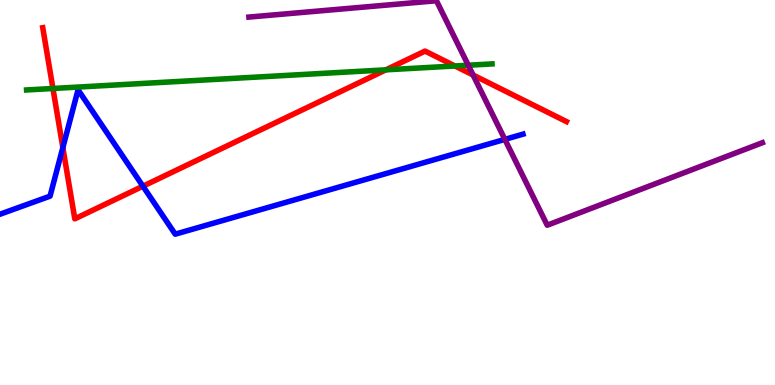[{'lines': ['blue', 'red'], 'intersections': [{'x': 0.811, 'y': 6.17}, {'x': 1.84, 'y': 5.16}]}, {'lines': ['green', 'red'], 'intersections': [{'x': 0.683, 'y': 7.7}, {'x': 4.98, 'y': 8.19}, {'x': 5.87, 'y': 8.29}]}, {'lines': ['purple', 'red'], 'intersections': [{'x': 6.1, 'y': 8.05}]}, {'lines': ['blue', 'green'], 'intersections': []}, {'lines': ['blue', 'purple'], 'intersections': [{'x': 6.51, 'y': 6.38}]}, {'lines': ['green', 'purple'], 'intersections': [{'x': 6.04, 'y': 8.31}]}]